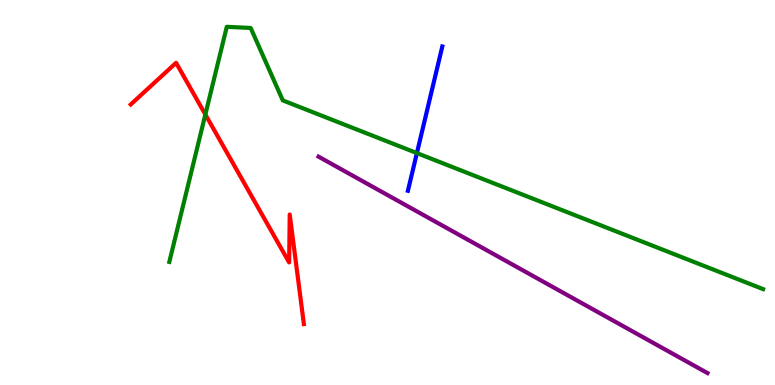[{'lines': ['blue', 'red'], 'intersections': []}, {'lines': ['green', 'red'], 'intersections': [{'x': 2.65, 'y': 7.03}]}, {'lines': ['purple', 'red'], 'intersections': []}, {'lines': ['blue', 'green'], 'intersections': [{'x': 5.38, 'y': 6.02}]}, {'lines': ['blue', 'purple'], 'intersections': []}, {'lines': ['green', 'purple'], 'intersections': []}]